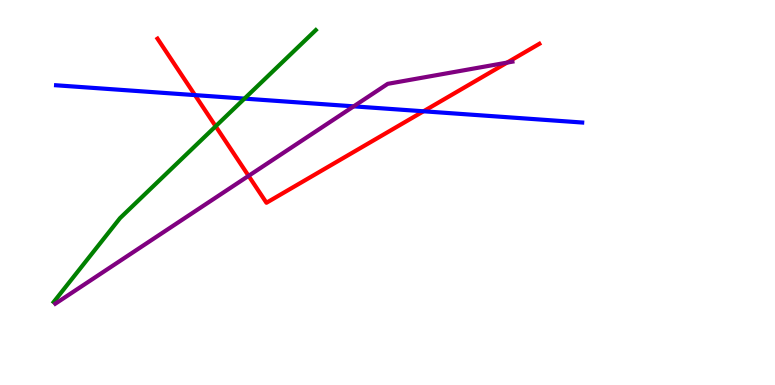[{'lines': ['blue', 'red'], 'intersections': [{'x': 2.52, 'y': 7.53}, {'x': 5.46, 'y': 7.11}]}, {'lines': ['green', 'red'], 'intersections': [{'x': 2.78, 'y': 6.72}]}, {'lines': ['purple', 'red'], 'intersections': [{'x': 3.21, 'y': 5.43}, {'x': 6.54, 'y': 8.37}]}, {'lines': ['blue', 'green'], 'intersections': [{'x': 3.15, 'y': 7.44}]}, {'lines': ['blue', 'purple'], 'intersections': [{'x': 4.56, 'y': 7.24}]}, {'lines': ['green', 'purple'], 'intersections': []}]